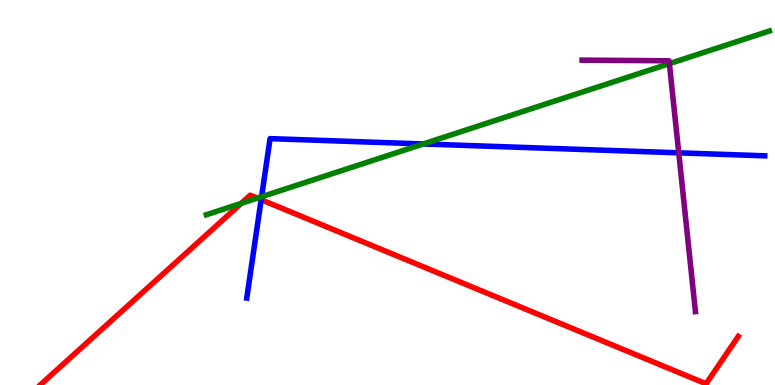[{'lines': ['blue', 'red'], 'intersections': [{'x': 3.37, 'y': 4.81}]}, {'lines': ['green', 'red'], 'intersections': [{'x': 3.11, 'y': 4.72}, {'x': 3.32, 'y': 4.85}]}, {'lines': ['purple', 'red'], 'intersections': []}, {'lines': ['blue', 'green'], 'intersections': [{'x': 3.38, 'y': 4.89}, {'x': 5.46, 'y': 6.26}]}, {'lines': ['blue', 'purple'], 'intersections': [{'x': 8.76, 'y': 6.03}]}, {'lines': ['green', 'purple'], 'intersections': [{'x': 8.64, 'y': 8.35}]}]